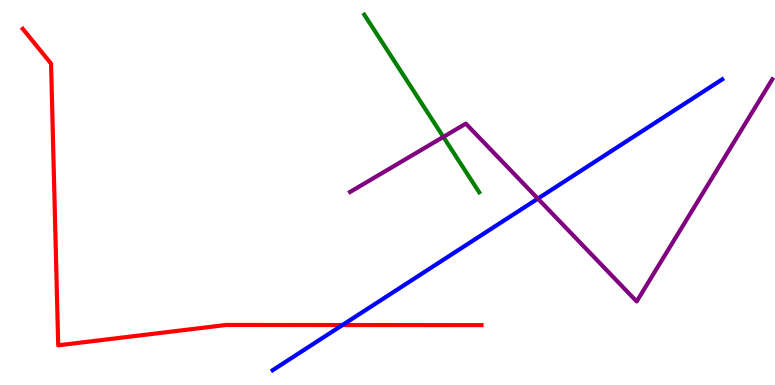[{'lines': ['blue', 'red'], 'intersections': [{'x': 4.42, 'y': 1.56}]}, {'lines': ['green', 'red'], 'intersections': []}, {'lines': ['purple', 'red'], 'intersections': []}, {'lines': ['blue', 'green'], 'intersections': []}, {'lines': ['blue', 'purple'], 'intersections': [{'x': 6.94, 'y': 4.84}]}, {'lines': ['green', 'purple'], 'intersections': [{'x': 5.72, 'y': 6.44}]}]